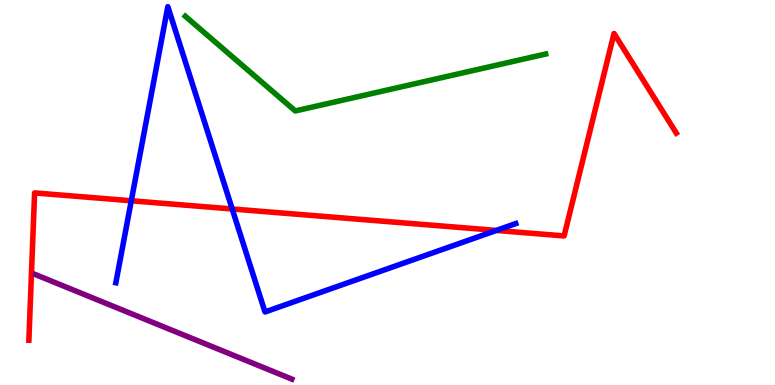[{'lines': ['blue', 'red'], 'intersections': [{'x': 1.69, 'y': 4.79}, {'x': 3.0, 'y': 4.57}, {'x': 6.4, 'y': 4.01}]}, {'lines': ['green', 'red'], 'intersections': []}, {'lines': ['purple', 'red'], 'intersections': []}, {'lines': ['blue', 'green'], 'intersections': []}, {'lines': ['blue', 'purple'], 'intersections': []}, {'lines': ['green', 'purple'], 'intersections': []}]